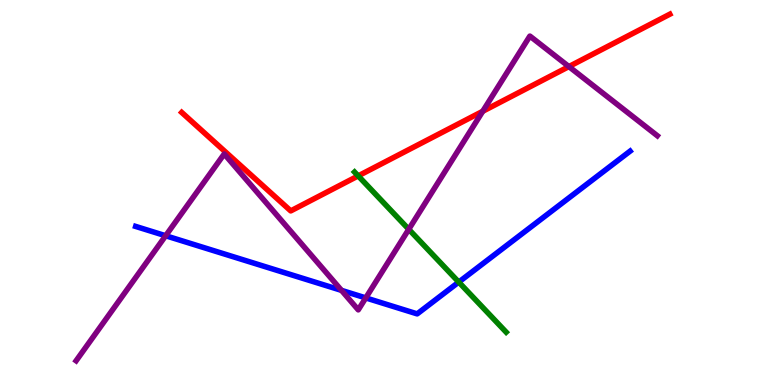[{'lines': ['blue', 'red'], 'intersections': []}, {'lines': ['green', 'red'], 'intersections': [{'x': 4.62, 'y': 5.43}]}, {'lines': ['purple', 'red'], 'intersections': [{'x': 6.23, 'y': 7.11}, {'x': 7.34, 'y': 8.27}]}, {'lines': ['blue', 'green'], 'intersections': [{'x': 5.92, 'y': 2.67}]}, {'lines': ['blue', 'purple'], 'intersections': [{'x': 2.14, 'y': 3.88}, {'x': 4.41, 'y': 2.46}, {'x': 4.72, 'y': 2.26}]}, {'lines': ['green', 'purple'], 'intersections': [{'x': 5.27, 'y': 4.04}]}]